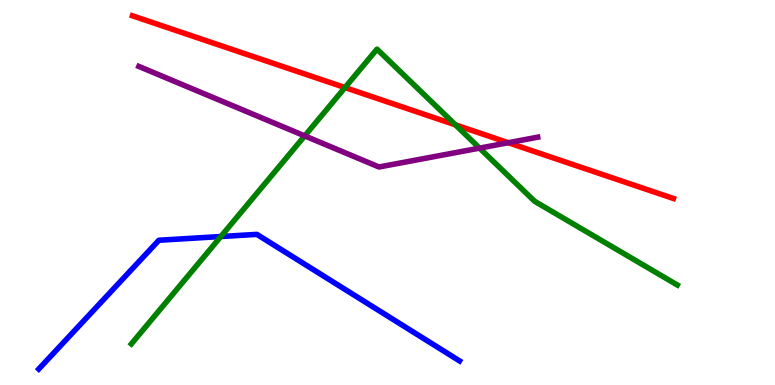[{'lines': ['blue', 'red'], 'intersections': []}, {'lines': ['green', 'red'], 'intersections': [{'x': 4.45, 'y': 7.73}, {'x': 5.88, 'y': 6.76}]}, {'lines': ['purple', 'red'], 'intersections': [{'x': 6.56, 'y': 6.29}]}, {'lines': ['blue', 'green'], 'intersections': [{'x': 2.85, 'y': 3.86}]}, {'lines': ['blue', 'purple'], 'intersections': []}, {'lines': ['green', 'purple'], 'intersections': [{'x': 3.93, 'y': 6.47}, {'x': 6.19, 'y': 6.15}]}]